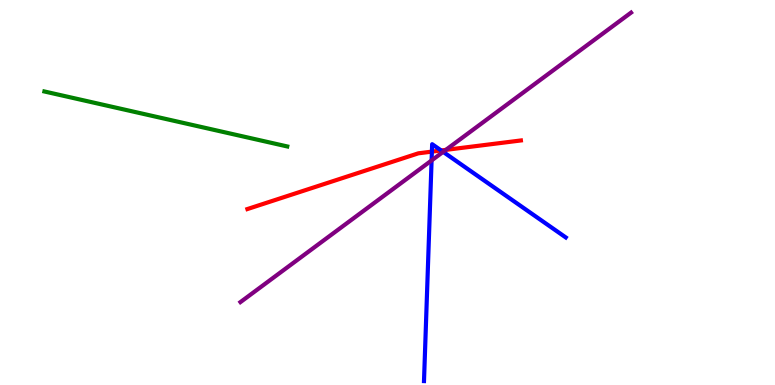[{'lines': ['blue', 'red'], 'intersections': [{'x': 5.57, 'y': 6.06}, {'x': 5.69, 'y': 6.09}]}, {'lines': ['green', 'red'], 'intersections': []}, {'lines': ['purple', 'red'], 'intersections': [{'x': 5.75, 'y': 6.11}]}, {'lines': ['blue', 'green'], 'intersections': []}, {'lines': ['blue', 'purple'], 'intersections': [{'x': 5.57, 'y': 5.83}, {'x': 5.72, 'y': 6.06}]}, {'lines': ['green', 'purple'], 'intersections': []}]